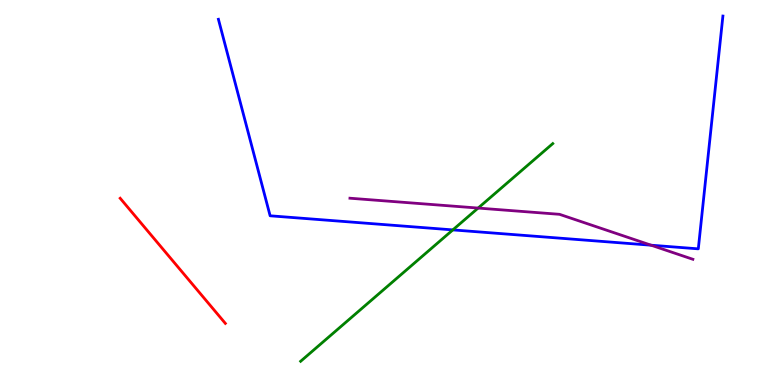[{'lines': ['blue', 'red'], 'intersections': []}, {'lines': ['green', 'red'], 'intersections': []}, {'lines': ['purple', 'red'], 'intersections': []}, {'lines': ['blue', 'green'], 'intersections': [{'x': 5.84, 'y': 4.03}]}, {'lines': ['blue', 'purple'], 'intersections': [{'x': 8.4, 'y': 3.63}]}, {'lines': ['green', 'purple'], 'intersections': [{'x': 6.17, 'y': 4.6}]}]